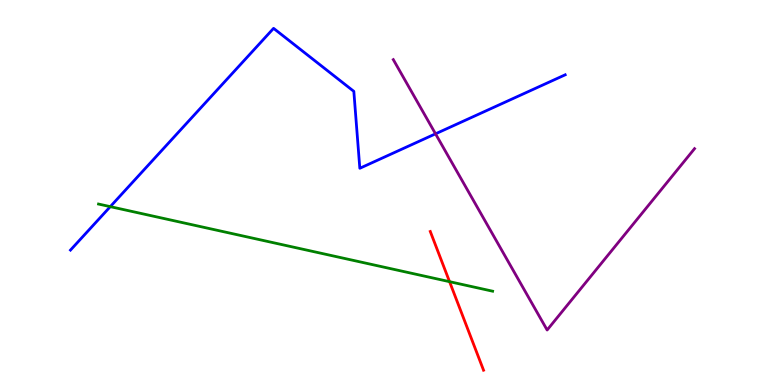[{'lines': ['blue', 'red'], 'intersections': []}, {'lines': ['green', 'red'], 'intersections': [{'x': 5.8, 'y': 2.68}]}, {'lines': ['purple', 'red'], 'intersections': []}, {'lines': ['blue', 'green'], 'intersections': [{'x': 1.42, 'y': 4.63}]}, {'lines': ['blue', 'purple'], 'intersections': [{'x': 5.62, 'y': 6.52}]}, {'lines': ['green', 'purple'], 'intersections': []}]